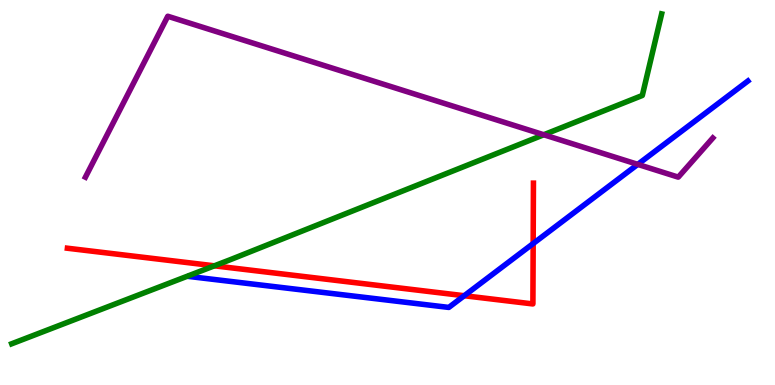[{'lines': ['blue', 'red'], 'intersections': [{'x': 5.99, 'y': 2.32}, {'x': 6.88, 'y': 3.67}]}, {'lines': ['green', 'red'], 'intersections': [{'x': 2.77, 'y': 3.1}]}, {'lines': ['purple', 'red'], 'intersections': []}, {'lines': ['blue', 'green'], 'intersections': []}, {'lines': ['blue', 'purple'], 'intersections': [{'x': 8.23, 'y': 5.73}]}, {'lines': ['green', 'purple'], 'intersections': [{'x': 7.02, 'y': 6.5}]}]